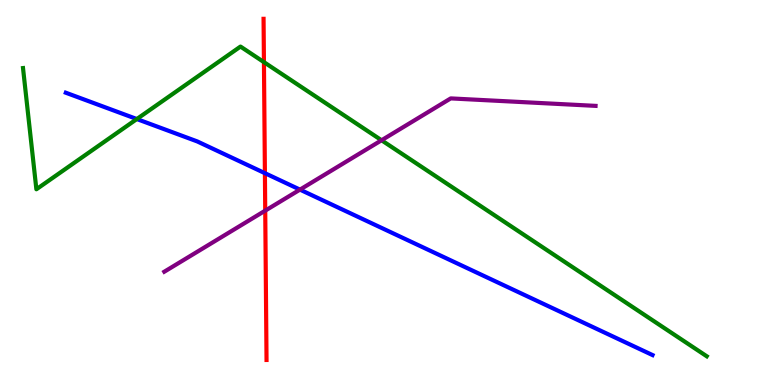[{'lines': ['blue', 'red'], 'intersections': [{'x': 3.42, 'y': 5.5}]}, {'lines': ['green', 'red'], 'intersections': [{'x': 3.41, 'y': 8.39}]}, {'lines': ['purple', 'red'], 'intersections': [{'x': 3.42, 'y': 4.53}]}, {'lines': ['blue', 'green'], 'intersections': [{'x': 1.77, 'y': 6.91}]}, {'lines': ['blue', 'purple'], 'intersections': [{'x': 3.87, 'y': 5.07}]}, {'lines': ['green', 'purple'], 'intersections': [{'x': 4.92, 'y': 6.36}]}]